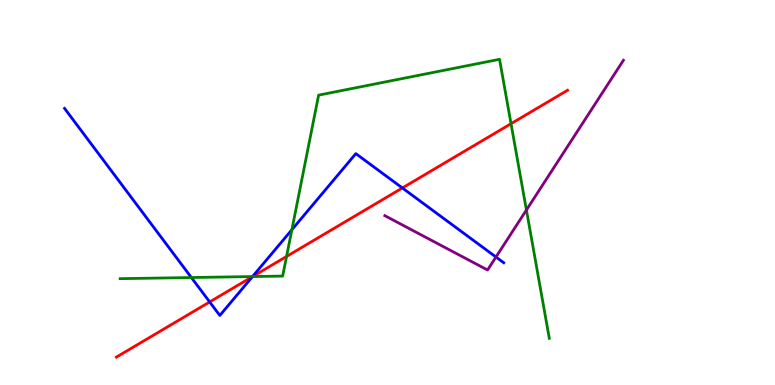[{'lines': ['blue', 'red'], 'intersections': [{'x': 2.71, 'y': 2.16}, {'x': 3.26, 'y': 2.81}, {'x': 5.19, 'y': 5.12}]}, {'lines': ['green', 'red'], 'intersections': [{'x': 3.26, 'y': 2.82}, {'x': 3.7, 'y': 3.34}, {'x': 6.59, 'y': 6.79}]}, {'lines': ['purple', 'red'], 'intersections': []}, {'lines': ['blue', 'green'], 'intersections': [{'x': 2.47, 'y': 2.79}, {'x': 3.26, 'y': 2.82}, {'x': 3.77, 'y': 4.03}]}, {'lines': ['blue', 'purple'], 'intersections': [{'x': 6.4, 'y': 3.32}]}, {'lines': ['green', 'purple'], 'intersections': [{'x': 6.79, 'y': 4.55}]}]